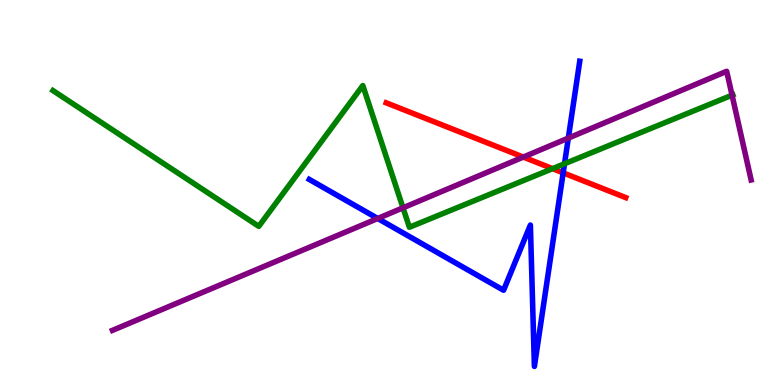[{'lines': ['blue', 'red'], 'intersections': [{'x': 7.27, 'y': 5.51}]}, {'lines': ['green', 'red'], 'intersections': [{'x': 7.13, 'y': 5.62}]}, {'lines': ['purple', 'red'], 'intersections': [{'x': 6.75, 'y': 5.92}]}, {'lines': ['blue', 'green'], 'intersections': [{'x': 7.28, 'y': 5.75}]}, {'lines': ['blue', 'purple'], 'intersections': [{'x': 4.87, 'y': 4.33}, {'x': 7.33, 'y': 6.41}]}, {'lines': ['green', 'purple'], 'intersections': [{'x': 5.2, 'y': 4.6}, {'x': 9.45, 'y': 7.53}]}]